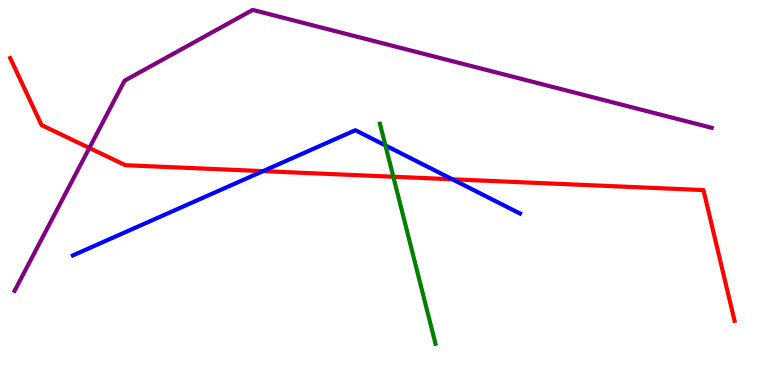[{'lines': ['blue', 'red'], 'intersections': [{'x': 3.39, 'y': 5.56}, {'x': 5.84, 'y': 5.34}]}, {'lines': ['green', 'red'], 'intersections': [{'x': 5.08, 'y': 5.41}]}, {'lines': ['purple', 'red'], 'intersections': [{'x': 1.15, 'y': 6.16}]}, {'lines': ['blue', 'green'], 'intersections': [{'x': 4.97, 'y': 6.22}]}, {'lines': ['blue', 'purple'], 'intersections': []}, {'lines': ['green', 'purple'], 'intersections': []}]